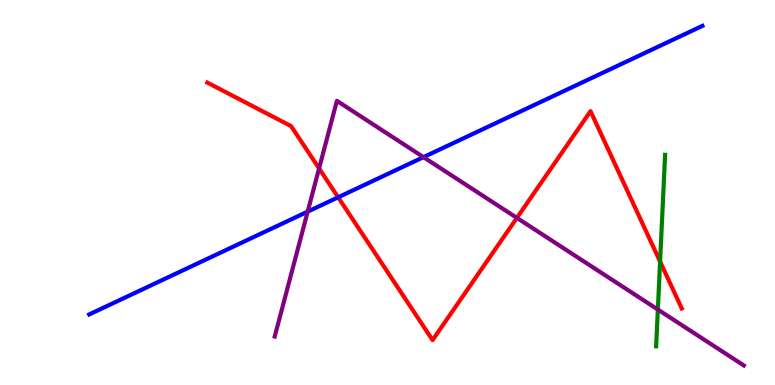[{'lines': ['blue', 'red'], 'intersections': [{'x': 4.36, 'y': 4.88}]}, {'lines': ['green', 'red'], 'intersections': [{'x': 8.52, 'y': 3.2}]}, {'lines': ['purple', 'red'], 'intersections': [{'x': 4.12, 'y': 5.62}, {'x': 6.67, 'y': 4.34}]}, {'lines': ['blue', 'green'], 'intersections': []}, {'lines': ['blue', 'purple'], 'intersections': [{'x': 3.97, 'y': 4.5}, {'x': 5.46, 'y': 5.92}]}, {'lines': ['green', 'purple'], 'intersections': [{'x': 8.49, 'y': 1.96}]}]